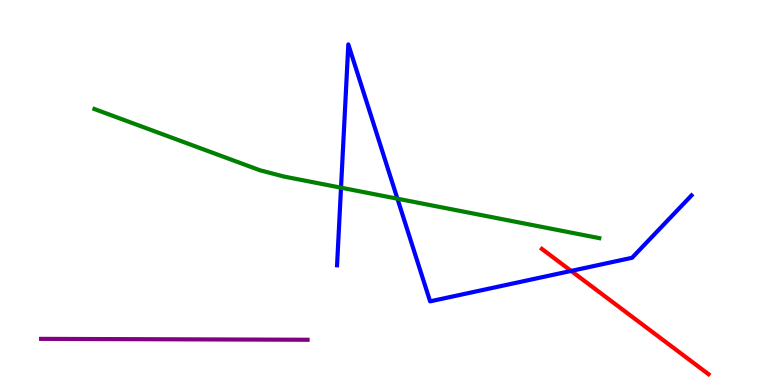[{'lines': ['blue', 'red'], 'intersections': [{'x': 7.37, 'y': 2.96}]}, {'lines': ['green', 'red'], 'intersections': []}, {'lines': ['purple', 'red'], 'intersections': []}, {'lines': ['blue', 'green'], 'intersections': [{'x': 4.4, 'y': 5.13}, {'x': 5.13, 'y': 4.84}]}, {'lines': ['blue', 'purple'], 'intersections': []}, {'lines': ['green', 'purple'], 'intersections': []}]